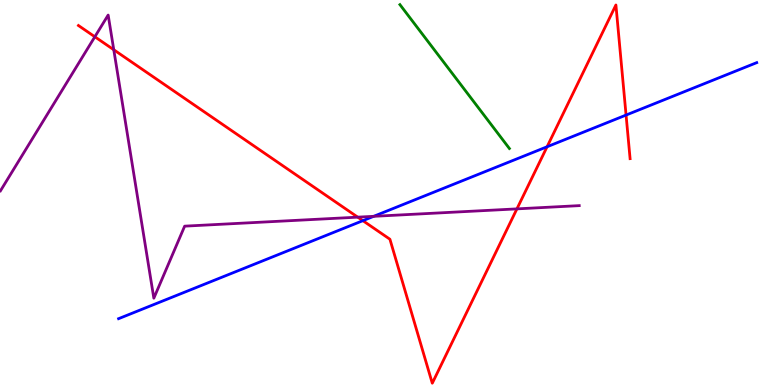[{'lines': ['blue', 'red'], 'intersections': [{'x': 4.68, 'y': 4.27}, {'x': 7.06, 'y': 6.19}, {'x': 8.08, 'y': 7.01}]}, {'lines': ['green', 'red'], 'intersections': []}, {'lines': ['purple', 'red'], 'intersections': [{'x': 1.22, 'y': 9.04}, {'x': 1.47, 'y': 8.71}, {'x': 4.62, 'y': 4.36}, {'x': 6.67, 'y': 4.57}]}, {'lines': ['blue', 'green'], 'intersections': []}, {'lines': ['blue', 'purple'], 'intersections': [{'x': 4.82, 'y': 4.38}]}, {'lines': ['green', 'purple'], 'intersections': []}]